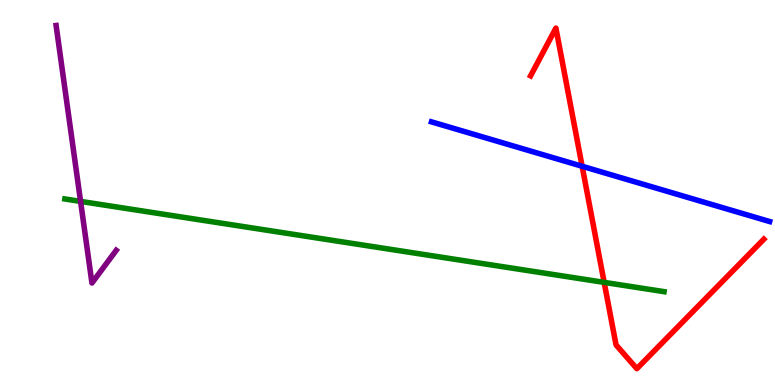[{'lines': ['blue', 'red'], 'intersections': [{'x': 7.51, 'y': 5.68}]}, {'lines': ['green', 'red'], 'intersections': [{'x': 7.8, 'y': 2.67}]}, {'lines': ['purple', 'red'], 'intersections': []}, {'lines': ['blue', 'green'], 'intersections': []}, {'lines': ['blue', 'purple'], 'intersections': []}, {'lines': ['green', 'purple'], 'intersections': [{'x': 1.04, 'y': 4.77}]}]